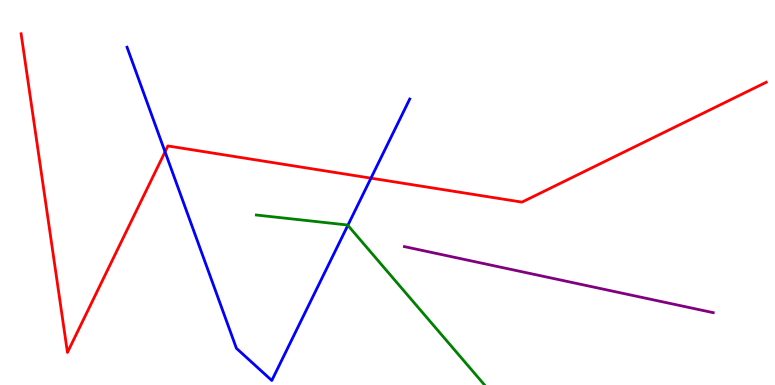[{'lines': ['blue', 'red'], 'intersections': [{'x': 2.13, 'y': 6.06}, {'x': 4.79, 'y': 5.37}]}, {'lines': ['green', 'red'], 'intersections': []}, {'lines': ['purple', 'red'], 'intersections': []}, {'lines': ['blue', 'green'], 'intersections': [{'x': 4.49, 'y': 4.15}]}, {'lines': ['blue', 'purple'], 'intersections': []}, {'lines': ['green', 'purple'], 'intersections': []}]